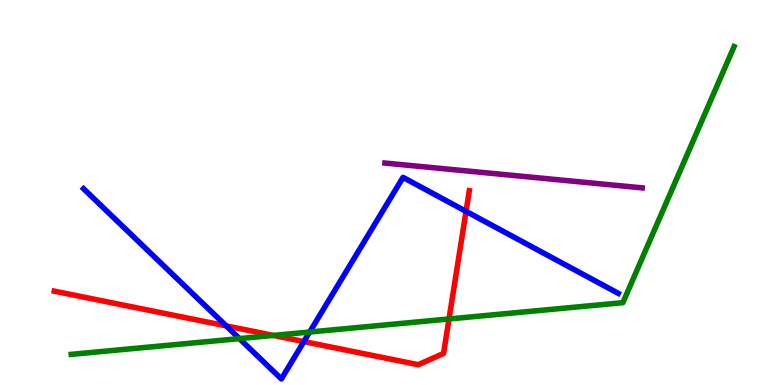[{'lines': ['blue', 'red'], 'intersections': [{'x': 2.92, 'y': 1.54}, {'x': 3.92, 'y': 1.13}, {'x': 6.01, 'y': 4.51}]}, {'lines': ['green', 'red'], 'intersections': [{'x': 3.53, 'y': 1.29}, {'x': 5.79, 'y': 1.72}]}, {'lines': ['purple', 'red'], 'intersections': []}, {'lines': ['blue', 'green'], 'intersections': [{'x': 3.09, 'y': 1.21}, {'x': 4.0, 'y': 1.38}]}, {'lines': ['blue', 'purple'], 'intersections': []}, {'lines': ['green', 'purple'], 'intersections': []}]